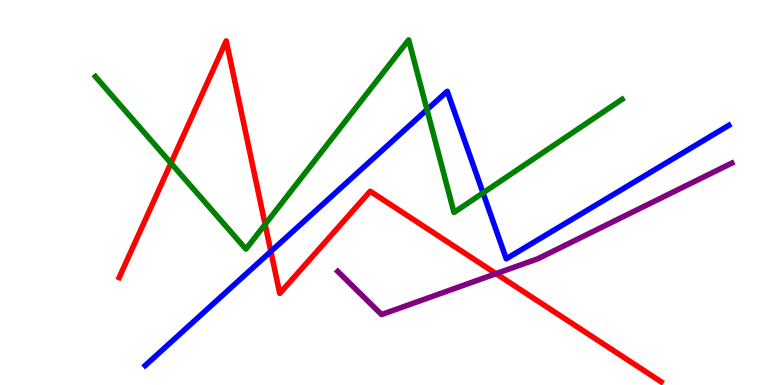[{'lines': ['blue', 'red'], 'intersections': [{'x': 3.49, 'y': 3.47}]}, {'lines': ['green', 'red'], 'intersections': [{'x': 2.21, 'y': 5.76}, {'x': 3.42, 'y': 4.17}]}, {'lines': ['purple', 'red'], 'intersections': [{'x': 6.4, 'y': 2.89}]}, {'lines': ['blue', 'green'], 'intersections': [{'x': 5.51, 'y': 7.15}, {'x': 6.23, 'y': 4.99}]}, {'lines': ['blue', 'purple'], 'intersections': []}, {'lines': ['green', 'purple'], 'intersections': []}]